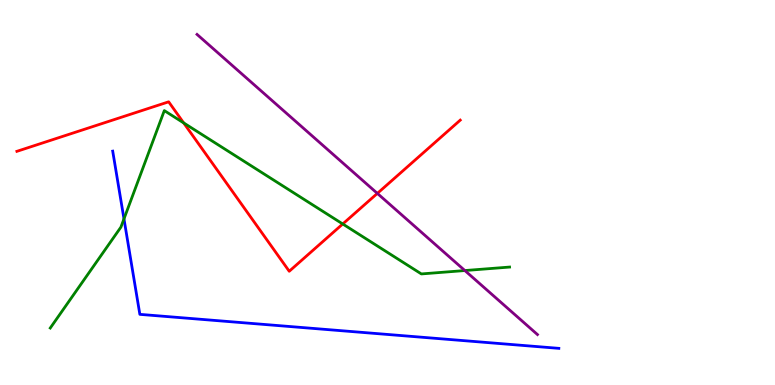[{'lines': ['blue', 'red'], 'intersections': []}, {'lines': ['green', 'red'], 'intersections': [{'x': 2.37, 'y': 6.81}, {'x': 4.42, 'y': 4.18}]}, {'lines': ['purple', 'red'], 'intersections': [{'x': 4.87, 'y': 4.98}]}, {'lines': ['blue', 'green'], 'intersections': [{'x': 1.6, 'y': 4.31}]}, {'lines': ['blue', 'purple'], 'intersections': []}, {'lines': ['green', 'purple'], 'intersections': [{'x': 6.0, 'y': 2.97}]}]